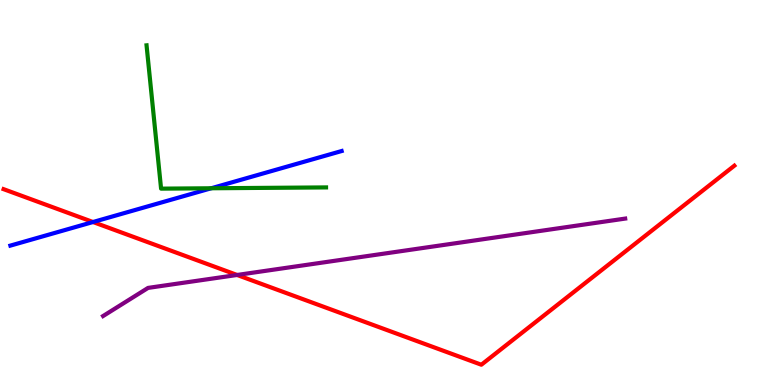[{'lines': ['blue', 'red'], 'intersections': [{'x': 1.2, 'y': 4.23}]}, {'lines': ['green', 'red'], 'intersections': []}, {'lines': ['purple', 'red'], 'intersections': [{'x': 3.06, 'y': 2.86}]}, {'lines': ['blue', 'green'], 'intersections': [{'x': 2.73, 'y': 5.11}]}, {'lines': ['blue', 'purple'], 'intersections': []}, {'lines': ['green', 'purple'], 'intersections': []}]